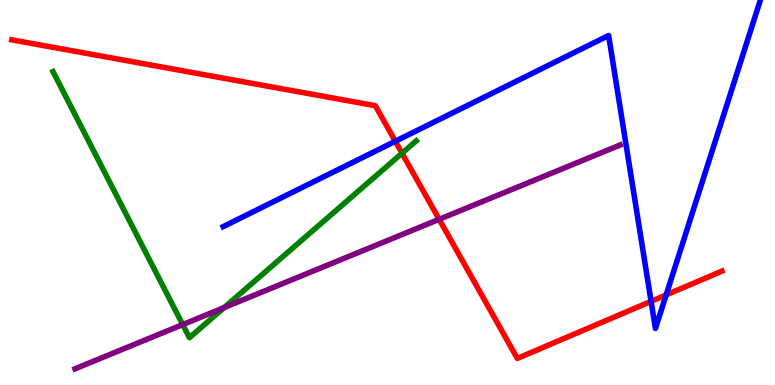[{'lines': ['blue', 'red'], 'intersections': [{'x': 5.1, 'y': 6.33}, {'x': 8.4, 'y': 2.17}, {'x': 8.6, 'y': 2.34}]}, {'lines': ['green', 'red'], 'intersections': [{'x': 5.19, 'y': 6.02}]}, {'lines': ['purple', 'red'], 'intersections': [{'x': 5.67, 'y': 4.3}]}, {'lines': ['blue', 'green'], 'intersections': []}, {'lines': ['blue', 'purple'], 'intersections': []}, {'lines': ['green', 'purple'], 'intersections': [{'x': 2.36, 'y': 1.57}, {'x': 2.89, 'y': 2.01}]}]